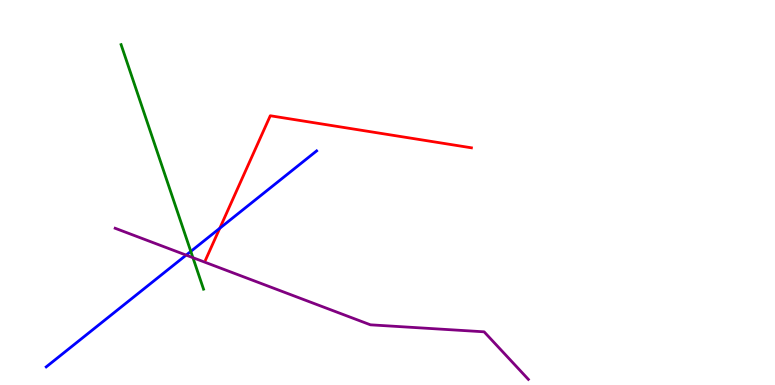[{'lines': ['blue', 'red'], 'intersections': [{'x': 2.84, 'y': 4.07}]}, {'lines': ['green', 'red'], 'intersections': []}, {'lines': ['purple', 'red'], 'intersections': []}, {'lines': ['blue', 'green'], 'intersections': [{'x': 2.46, 'y': 3.47}]}, {'lines': ['blue', 'purple'], 'intersections': [{'x': 2.4, 'y': 3.37}]}, {'lines': ['green', 'purple'], 'intersections': [{'x': 2.49, 'y': 3.31}]}]